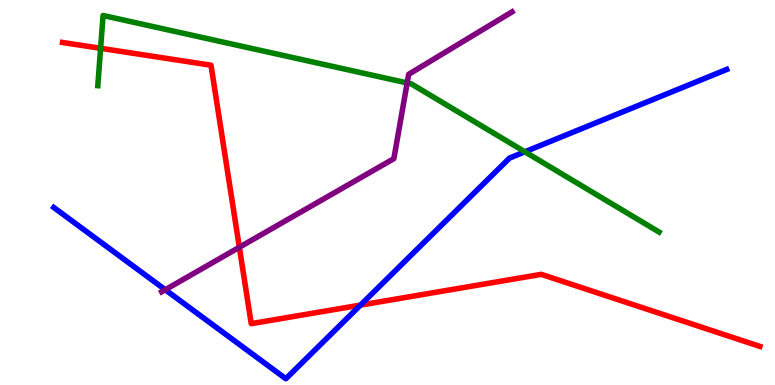[{'lines': ['blue', 'red'], 'intersections': [{'x': 4.65, 'y': 2.08}]}, {'lines': ['green', 'red'], 'intersections': [{'x': 1.3, 'y': 8.75}]}, {'lines': ['purple', 'red'], 'intersections': [{'x': 3.09, 'y': 3.58}]}, {'lines': ['blue', 'green'], 'intersections': [{'x': 6.77, 'y': 6.06}]}, {'lines': ['blue', 'purple'], 'intersections': [{'x': 2.13, 'y': 2.47}]}, {'lines': ['green', 'purple'], 'intersections': [{'x': 5.25, 'y': 7.85}]}]